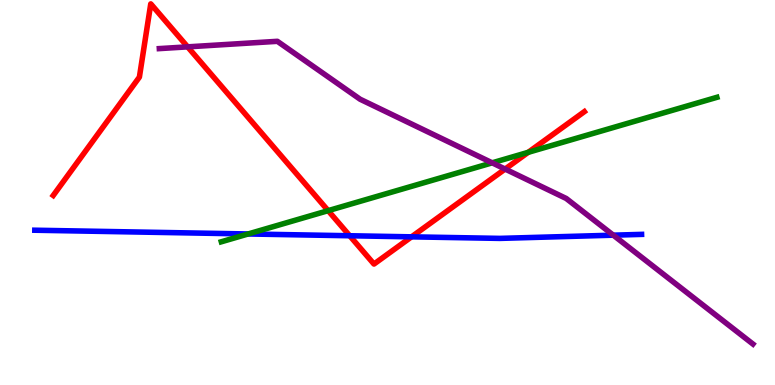[{'lines': ['blue', 'red'], 'intersections': [{'x': 4.51, 'y': 3.88}, {'x': 5.31, 'y': 3.85}]}, {'lines': ['green', 'red'], 'intersections': [{'x': 4.23, 'y': 4.53}, {'x': 6.82, 'y': 6.04}]}, {'lines': ['purple', 'red'], 'intersections': [{'x': 2.42, 'y': 8.78}, {'x': 6.52, 'y': 5.61}]}, {'lines': ['blue', 'green'], 'intersections': [{'x': 3.2, 'y': 3.92}]}, {'lines': ['blue', 'purple'], 'intersections': [{'x': 7.91, 'y': 3.89}]}, {'lines': ['green', 'purple'], 'intersections': [{'x': 6.35, 'y': 5.77}]}]